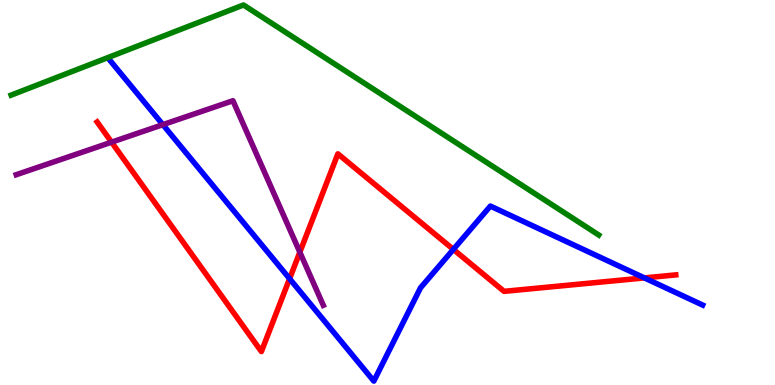[{'lines': ['blue', 'red'], 'intersections': [{'x': 3.74, 'y': 2.76}, {'x': 5.85, 'y': 3.52}, {'x': 8.31, 'y': 2.78}]}, {'lines': ['green', 'red'], 'intersections': []}, {'lines': ['purple', 'red'], 'intersections': [{'x': 1.44, 'y': 6.31}, {'x': 3.87, 'y': 3.45}]}, {'lines': ['blue', 'green'], 'intersections': []}, {'lines': ['blue', 'purple'], 'intersections': [{'x': 2.1, 'y': 6.76}]}, {'lines': ['green', 'purple'], 'intersections': []}]